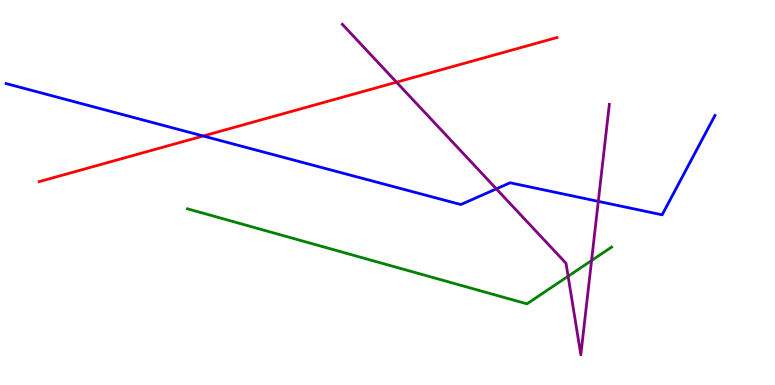[{'lines': ['blue', 'red'], 'intersections': [{'x': 2.62, 'y': 6.47}]}, {'lines': ['green', 'red'], 'intersections': []}, {'lines': ['purple', 'red'], 'intersections': [{'x': 5.12, 'y': 7.86}]}, {'lines': ['blue', 'green'], 'intersections': []}, {'lines': ['blue', 'purple'], 'intersections': [{'x': 6.4, 'y': 5.09}, {'x': 7.72, 'y': 4.77}]}, {'lines': ['green', 'purple'], 'intersections': [{'x': 7.33, 'y': 2.82}, {'x': 7.63, 'y': 3.23}]}]